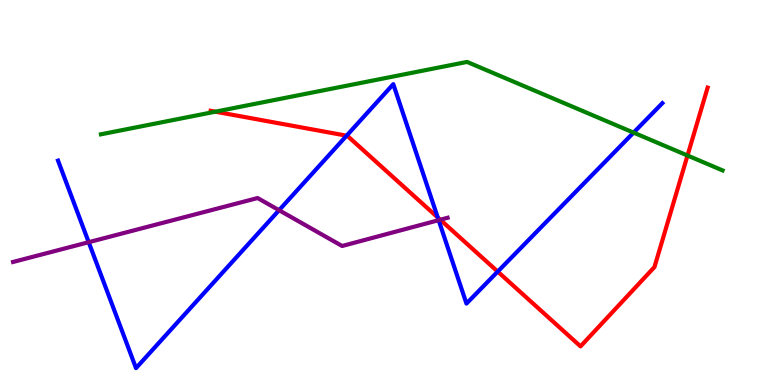[{'lines': ['blue', 'red'], 'intersections': [{'x': 4.47, 'y': 6.48}, {'x': 5.65, 'y': 4.35}, {'x': 6.42, 'y': 2.95}]}, {'lines': ['green', 'red'], 'intersections': [{'x': 2.78, 'y': 7.1}, {'x': 8.87, 'y': 5.96}]}, {'lines': ['purple', 'red'], 'intersections': [{'x': 5.68, 'y': 4.29}]}, {'lines': ['blue', 'green'], 'intersections': [{'x': 8.18, 'y': 6.56}]}, {'lines': ['blue', 'purple'], 'intersections': [{'x': 1.14, 'y': 3.71}, {'x': 3.6, 'y': 4.54}, {'x': 5.66, 'y': 4.28}]}, {'lines': ['green', 'purple'], 'intersections': []}]